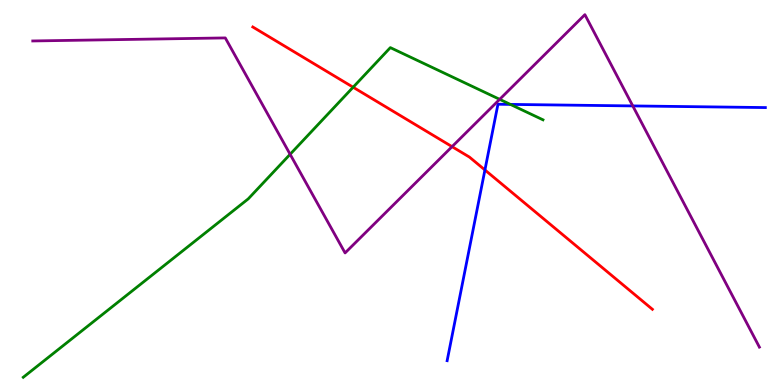[{'lines': ['blue', 'red'], 'intersections': [{'x': 6.26, 'y': 5.59}]}, {'lines': ['green', 'red'], 'intersections': [{'x': 4.56, 'y': 7.73}]}, {'lines': ['purple', 'red'], 'intersections': [{'x': 5.83, 'y': 6.19}]}, {'lines': ['blue', 'green'], 'intersections': [{'x': 6.59, 'y': 7.29}]}, {'lines': ['blue', 'purple'], 'intersections': [{'x': 8.16, 'y': 7.25}]}, {'lines': ['green', 'purple'], 'intersections': [{'x': 3.74, 'y': 5.99}, {'x': 6.45, 'y': 7.42}]}]